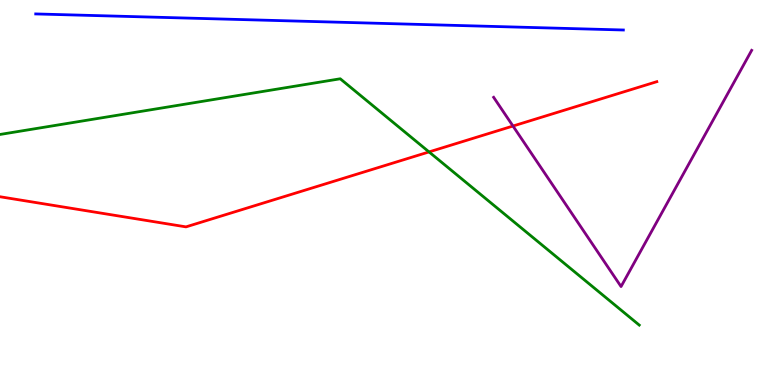[{'lines': ['blue', 'red'], 'intersections': []}, {'lines': ['green', 'red'], 'intersections': [{'x': 5.54, 'y': 6.05}]}, {'lines': ['purple', 'red'], 'intersections': [{'x': 6.62, 'y': 6.73}]}, {'lines': ['blue', 'green'], 'intersections': []}, {'lines': ['blue', 'purple'], 'intersections': []}, {'lines': ['green', 'purple'], 'intersections': []}]